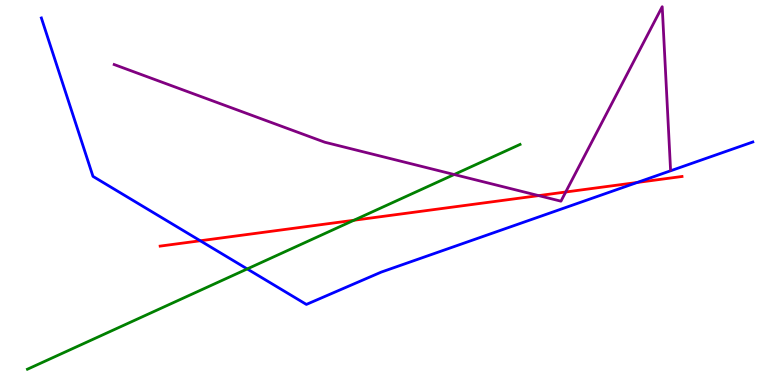[{'lines': ['blue', 'red'], 'intersections': [{'x': 2.58, 'y': 3.75}, {'x': 8.22, 'y': 5.26}]}, {'lines': ['green', 'red'], 'intersections': [{'x': 4.57, 'y': 4.28}]}, {'lines': ['purple', 'red'], 'intersections': [{'x': 6.95, 'y': 4.92}, {'x': 7.3, 'y': 5.01}]}, {'lines': ['blue', 'green'], 'intersections': [{'x': 3.19, 'y': 3.01}]}, {'lines': ['blue', 'purple'], 'intersections': []}, {'lines': ['green', 'purple'], 'intersections': [{'x': 5.86, 'y': 5.47}]}]